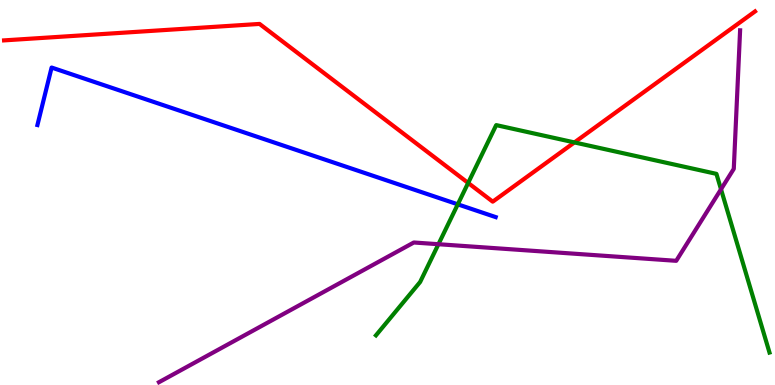[{'lines': ['blue', 'red'], 'intersections': []}, {'lines': ['green', 'red'], 'intersections': [{'x': 6.04, 'y': 5.25}, {'x': 7.41, 'y': 6.3}]}, {'lines': ['purple', 'red'], 'intersections': []}, {'lines': ['blue', 'green'], 'intersections': [{'x': 5.91, 'y': 4.69}]}, {'lines': ['blue', 'purple'], 'intersections': []}, {'lines': ['green', 'purple'], 'intersections': [{'x': 5.66, 'y': 3.66}, {'x': 9.3, 'y': 5.08}]}]